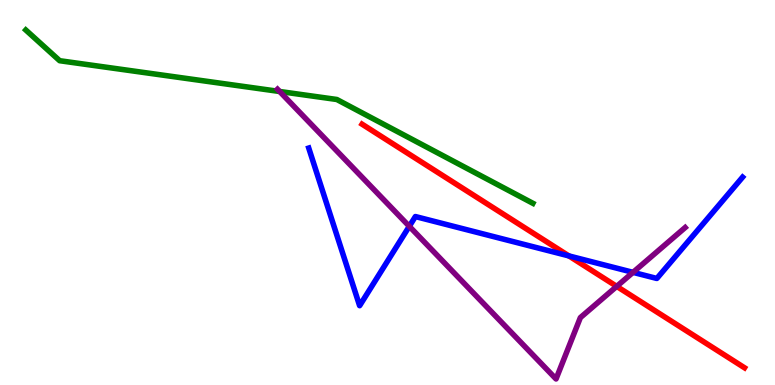[{'lines': ['blue', 'red'], 'intersections': [{'x': 7.34, 'y': 3.35}]}, {'lines': ['green', 'red'], 'intersections': []}, {'lines': ['purple', 'red'], 'intersections': [{'x': 7.96, 'y': 2.56}]}, {'lines': ['blue', 'green'], 'intersections': []}, {'lines': ['blue', 'purple'], 'intersections': [{'x': 5.28, 'y': 4.12}, {'x': 8.17, 'y': 2.93}]}, {'lines': ['green', 'purple'], 'intersections': [{'x': 3.61, 'y': 7.62}]}]